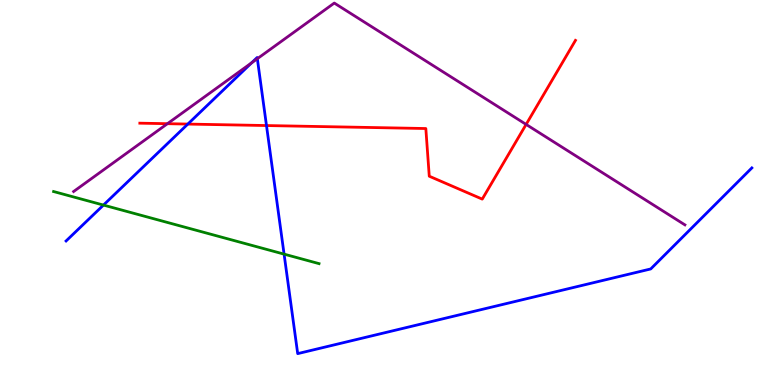[{'lines': ['blue', 'red'], 'intersections': [{'x': 2.42, 'y': 6.78}, {'x': 3.44, 'y': 6.74}]}, {'lines': ['green', 'red'], 'intersections': []}, {'lines': ['purple', 'red'], 'intersections': [{'x': 2.16, 'y': 6.79}, {'x': 6.79, 'y': 6.77}]}, {'lines': ['blue', 'green'], 'intersections': [{'x': 1.33, 'y': 4.67}, {'x': 3.67, 'y': 3.4}]}, {'lines': ['blue', 'purple'], 'intersections': [{'x': 3.25, 'y': 8.37}, {'x': 3.32, 'y': 8.48}]}, {'lines': ['green', 'purple'], 'intersections': []}]